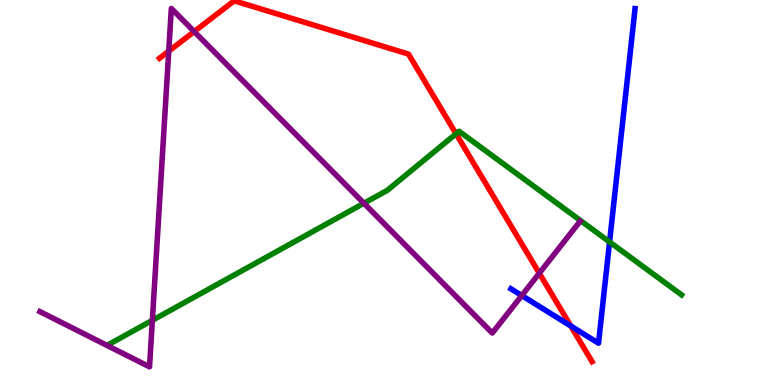[{'lines': ['blue', 'red'], 'intersections': [{'x': 7.36, 'y': 1.53}]}, {'lines': ['green', 'red'], 'intersections': [{'x': 5.88, 'y': 6.52}]}, {'lines': ['purple', 'red'], 'intersections': [{'x': 2.18, 'y': 8.67}, {'x': 2.51, 'y': 9.18}, {'x': 6.96, 'y': 2.9}]}, {'lines': ['blue', 'green'], 'intersections': [{'x': 7.87, 'y': 3.72}]}, {'lines': ['blue', 'purple'], 'intersections': [{'x': 6.73, 'y': 2.32}]}, {'lines': ['green', 'purple'], 'intersections': [{'x': 1.97, 'y': 1.68}, {'x': 4.7, 'y': 4.72}]}]